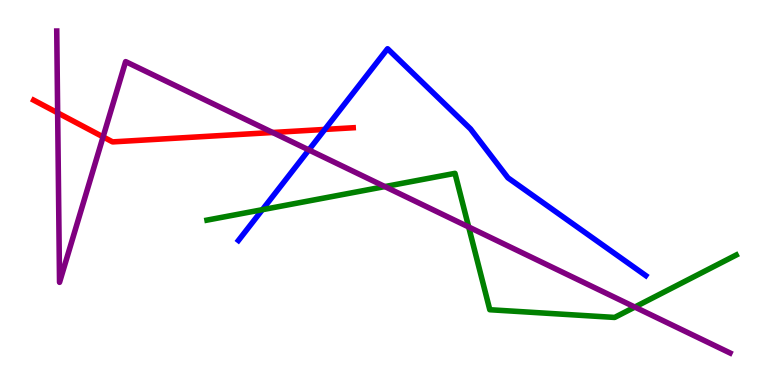[{'lines': ['blue', 'red'], 'intersections': [{'x': 4.19, 'y': 6.64}]}, {'lines': ['green', 'red'], 'intersections': []}, {'lines': ['purple', 'red'], 'intersections': [{'x': 0.744, 'y': 7.07}, {'x': 1.33, 'y': 6.44}, {'x': 3.52, 'y': 6.56}]}, {'lines': ['blue', 'green'], 'intersections': [{'x': 3.39, 'y': 4.55}]}, {'lines': ['blue', 'purple'], 'intersections': [{'x': 3.99, 'y': 6.11}]}, {'lines': ['green', 'purple'], 'intersections': [{'x': 4.97, 'y': 5.15}, {'x': 6.05, 'y': 4.1}, {'x': 8.19, 'y': 2.02}]}]